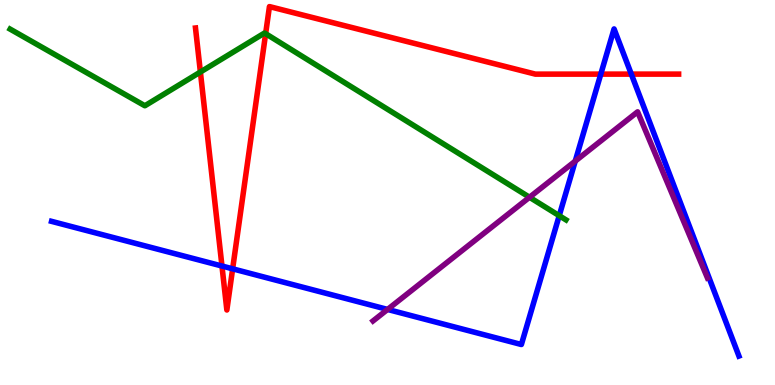[{'lines': ['blue', 'red'], 'intersections': [{'x': 2.86, 'y': 3.09}, {'x': 3.0, 'y': 3.02}, {'x': 7.75, 'y': 8.07}, {'x': 8.15, 'y': 8.07}]}, {'lines': ['green', 'red'], 'intersections': [{'x': 2.59, 'y': 8.13}, {'x': 3.43, 'y': 9.13}]}, {'lines': ['purple', 'red'], 'intersections': []}, {'lines': ['blue', 'green'], 'intersections': [{'x': 7.22, 'y': 4.4}]}, {'lines': ['blue', 'purple'], 'intersections': [{'x': 5.0, 'y': 1.96}, {'x': 7.42, 'y': 5.82}]}, {'lines': ['green', 'purple'], 'intersections': [{'x': 6.83, 'y': 4.88}]}]